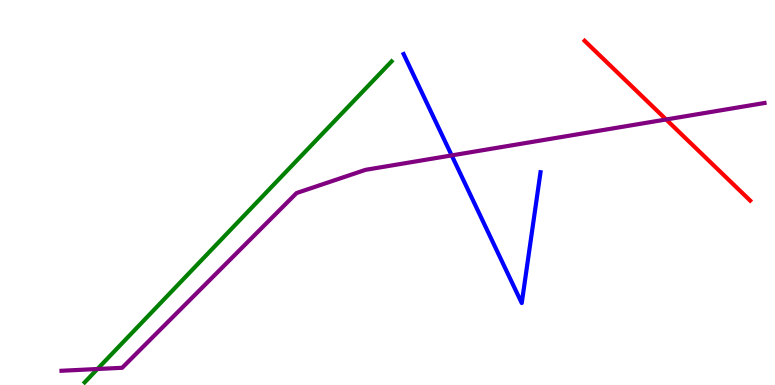[{'lines': ['blue', 'red'], 'intersections': []}, {'lines': ['green', 'red'], 'intersections': []}, {'lines': ['purple', 'red'], 'intersections': [{'x': 8.6, 'y': 6.9}]}, {'lines': ['blue', 'green'], 'intersections': []}, {'lines': ['blue', 'purple'], 'intersections': [{'x': 5.83, 'y': 5.96}]}, {'lines': ['green', 'purple'], 'intersections': [{'x': 1.26, 'y': 0.416}]}]